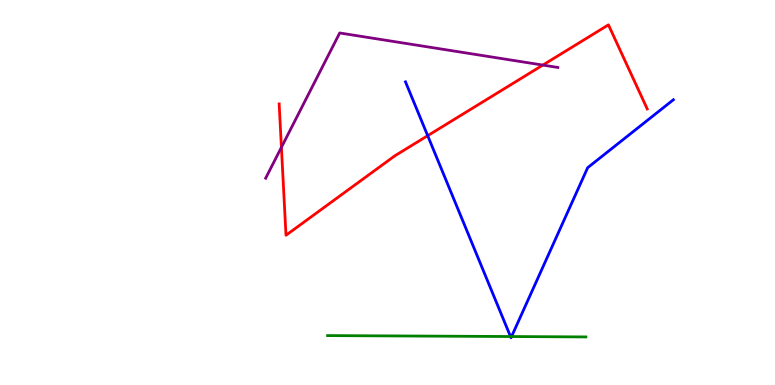[{'lines': ['blue', 'red'], 'intersections': [{'x': 5.52, 'y': 6.48}]}, {'lines': ['green', 'red'], 'intersections': []}, {'lines': ['purple', 'red'], 'intersections': [{'x': 3.63, 'y': 6.17}, {'x': 7.0, 'y': 8.31}]}, {'lines': ['blue', 'green'], 'intersections': [{'x': 6.59, 'y': 1.26}, {'x': 6.6, 'y': 1.26}]}, {'lines': ['blue', 'purple'], 'intersections': []}, {'lines': ['green', 'purple'], 'intersections': []}]